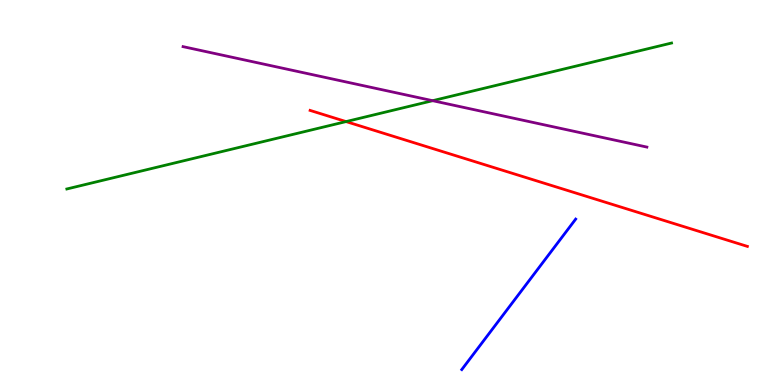[{'lines': ['blue', 'red'], 'intersections': []}, {'lines': ['green', 'red'], 'intersections': [{'x': 4.47, 'y': 6.84}]}, {'lines': ['purple', 'red'], 'intersections': []}, {'lines': ['blue', 'green'], 'intersections': []}, {'lines': ['blue', 'purple'], 'intersections': []}, {'lines': ['green', 'purple'], 'intersections': [{'x': 5.58, 'y': 7.38}]}]